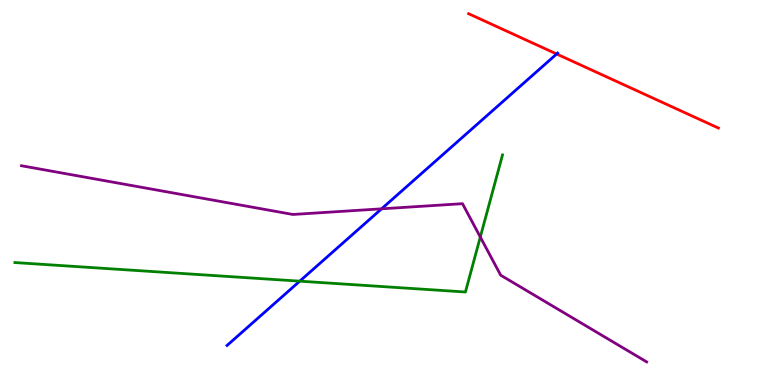[{'lines': ['blue', 'red'], 'intersections': [{'x': 7.18, 'y': 8.6}]}, {'lines': ['green', 'red'], 'intersections': []}, {'lines': ['purple', 'red'], 'intersections': []}, {'lines': ['blue', 'green'], 'intersections': [{'x': 3.87, 'y': 2.7}]}, {'lines': ['blue', 'purple'], 'intersections': [{'x': 4.92, 'y': 4.58}]}, {'lines': ['green', 'purple'], 'intersections': [{'x': 6.2, 'y': 3.84}]}]